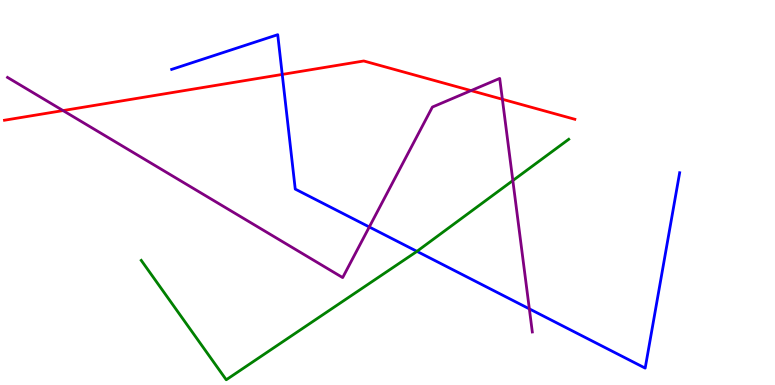[{'lines': ['blue', 'red'], 'intersections': [{'x': 3.64, 'y': 8.07}]}, {'lines': ['green', 'red'], 'intersections': []}, {'lines': ['purple', 'red'], 'intersections': [{'x': 0.813, 'y': 7.13}, {'x': 6.08, 'y': 7.65}, {'x': 6.48, 'y': 7.42}]}, {'lines': ['blue', 'green'], 'intersections': [{'x': 5.38, 'y': 3.47}]}, {'lines': ['blue', 'purple'], 'intersections': [{'x': 4.77, 'y': 4.1}, {'x': 6.83, 'y': 1.98}]}, {'lines': ['green', 'purple'], 'intersections': [{'x': 6.62, 'y': 5.31}]}]